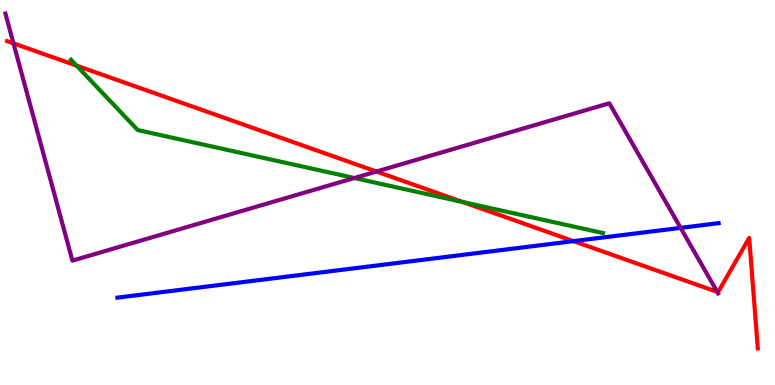[{'lines': ['blue', 'red'], 'intersections': [{'x': 7.4, 'y': 3.74}]}, {'lines': ['green', 'red'], 'intersections': [{'x': 0.988, 'y': 8.3}, {'x': 5.97, 'y': 4.75}]}, {'lines': ['purple', 'red'], 'intersections': [{'x': 0.174, 'y': 8.87}, {'x': 4.86, 'y': 5.54}, {'x': 9.25, 'y': 2.42}]}, {'lines': ['blue', 'green'], 'intersections': []}, {'lines': ['blue', 'purple'], 'intersections': [{'x': 8.78, 'y': 4.08}]}, {'lines': ['green', 'purple'], 'intersections': [{'x': 4.57, 'y': 5.38}]}]